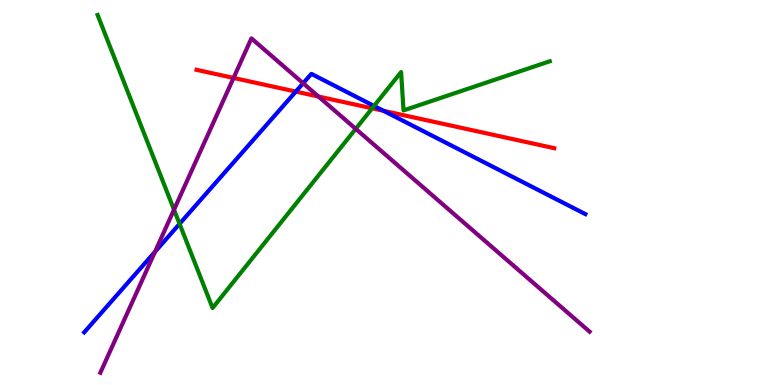[{'lines': ['blue', 'red'], 'intersections': [{'x': 3.82, 'y': 7.62}, {'x': 4.95, 'y': 7.12}]}, {'lines': ['green', 'red'], 'intersections': [{'x': 4.8, 'y': 7.19}]}, {'lines': ['purple', 'red'], 'intersections': [{'x': 3.01, 'y': 7.98}, {'x': 4.11, 'y': 7.49}]}, {'lines': ['blue', 'green'], 'intersections': [{'x': 2.32, 'y': 4.19}, {'x': 4.83, 'y': 7.25}]}, {'lines': ['blue', 'purple'], 'intersections': [{'x': 2.0, 'y': 3.46}, {'x': 3.91, 'y': 7.84}]}, {'lines': ['green', 'purple'], 'intersections': [{'x': 2.25, 'y': 4.55}, {'x': 4.59, 'y': 6.65}]}]